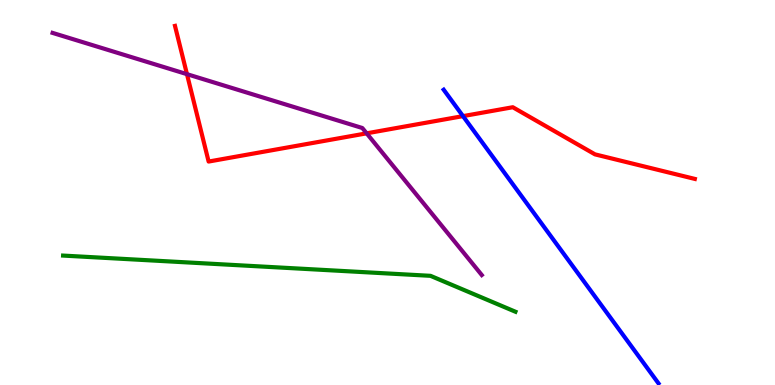[{'lines': ['blue', 'red'], 'intersections': [{'x': 5.97, 'y': 6.98}]}, {'lines': ['green', 'red'], 'intersections': []}, {'lines': ['purple', 'red'], 'intersections': [{'x': 2.41, 'y': 8.07}, {'x': 4.73, 'y': 6.54}]}, {'lines': ['blue', 'green'], 'intersections': []}, {'lines': ['blue', 'purple'], 'intersections': []}, {'lines': ['green', 'purple'], 'intersections': []}]